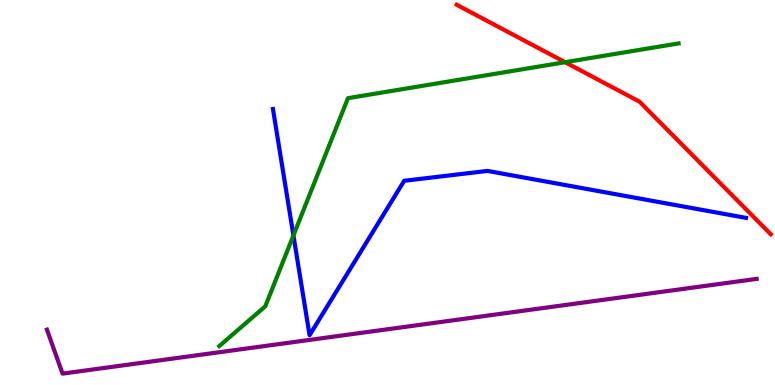[{'lines': ['blue', 'red'], 'intersections': []}, {'lines': ['green', 'red'], 'intersections': [{'x': 7.29, 'y': 8.38}]}, {'lines': ['purple', 'red'], 'intersections': []}, {'lines': ['blue', 'green'], 'intersections': [{'x': 3.79, 'y': 3.88}]}, {'lines': ['blue', 'purple'], 'intersections': []}, {'lines': ['green', 'purple'], 'intersections': []}]